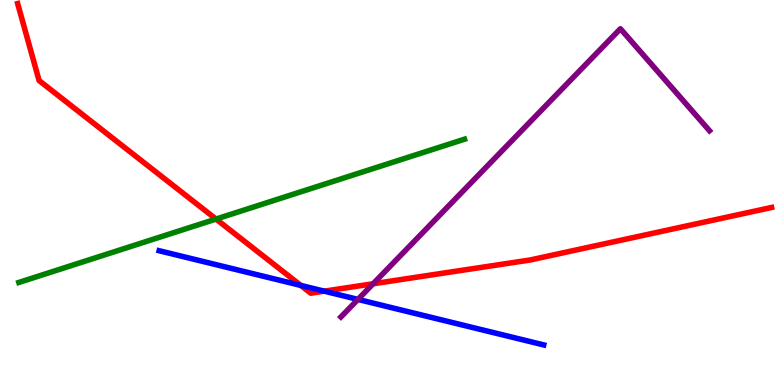[{'lines': ['blue', 'red'], 'intersections': [{'x': 3.88, 'y': 2.59}, {'x': 4.18, 'y': 2.44}]}, {'lines': ['green', 'red'], 'intersections': [{'x': 2.79, 'y': 4.31}]}, {'lines': ['purple', 'red'], 'intersections': [{'x': 4.81, 'y': 2.63}]}, {'lines': ['blue', 'green'], 'intersections': []}, {'lines': ['blue', 'purple'], 'intersections': [{'x': 4.62, 'y': 2.22}]}, {'lines': ['green', 'purple'], 'intersections': []}]